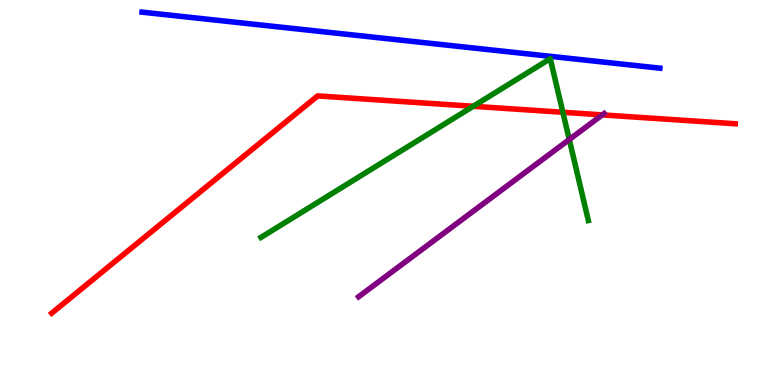[{'lines': ['blue', 'red'], 'intersections': []}, {'lines': ['green', 'red'], 'intersections': [{'x': 6.11, 'y': 7.24}, {'x': 7.26, 'y': 7.08}]}, {'lines': ['purple', 'red'], 'intersections': [{'x': 7.77, 'y': 7.02}]}, {'lines': ['blue', 'green'], 'intersections': []}, {'lines': ['blue', 'purple'], 'intersections': []}, {'lines': ['green', 'purple'], 'intersections': [{'x': 7.35, 'y': 6.38}]}]